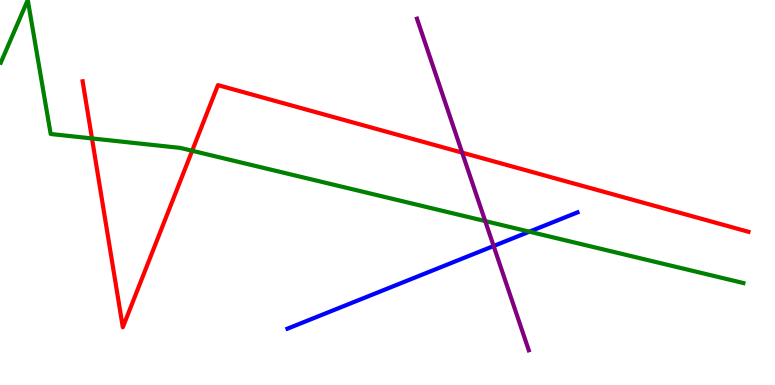[{'lines': ['blue', 'red'], 'intersections': []}, {'lines': ['green', 'red'], 'intersections': [{'x': 1.19, 'y': 6.4}, {'x': 2.48, 'y': 6.08}]}, {'lines': ['purple', 'red'], 'intersections': [{'x': 5.96, 'y': 6.04}]}, {'lines': ['blue', 'green'], 'intersections': [{'x': 6.83, 'y': 3.98}]}, {'lines': ['blue', 'purple'], 'intersections': [{'x': 6.37, 'y': 3.61}]}, {'lines': ['green', 'purple'], 'intersections': [{'x': 6.26, 'y': 4.26}]}]